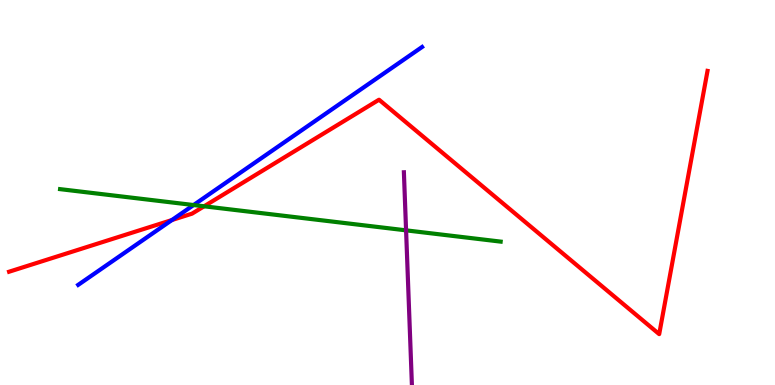[{'lines': ['blue', 'red'], 'intersections': [{'x': 2.22, 'y': 4.28}]}, {'lines': ['green', 'red'], 'intersections': [{'x': 2.63, 'y': 4.64}]}, {'lines': ['purple', 'red'], 'intersections': []}, {'lines': ['blue', 'green'], 'intersections': [{'x': 2.5, 'y': 4.67}]}, {'lines': ['blue', 'purple'], 'intersections': []}, {'lines': ['green', 'purple'], 'intersections': [{'x': 5.24, 'y': 4.02}]}]